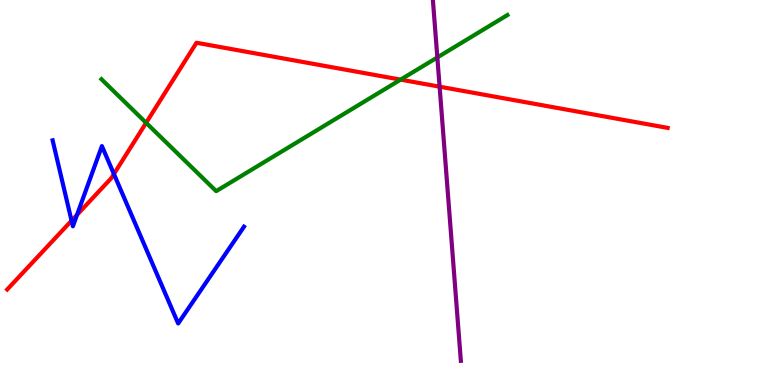[{'lines': ['blue', 'red'], 'intersections': [{'x': 0.923, 'y': 4.27}, {'x': 0.994, 'y': 4.42}, {'x': 1.47, 'y': 5.48}]}, {'lines': ['green', 'red'], 'intersections': [{'x': 1.89, 'y': 6.81}, {'x': 5.17, 'y': 7.93}]}, {'lines': ['purple', 'red'], 'intersections': [{'x': 5.67, 'y': 7.75}]}, {'lines': ['blue', 'green'], 'intersections': []}, {'lines': ['blue', 'purple'], 'intersections': []}, {'lines': ['green', 'purple'], 'intersections': [{'x': 5.64, 'y': 8.51}]}]